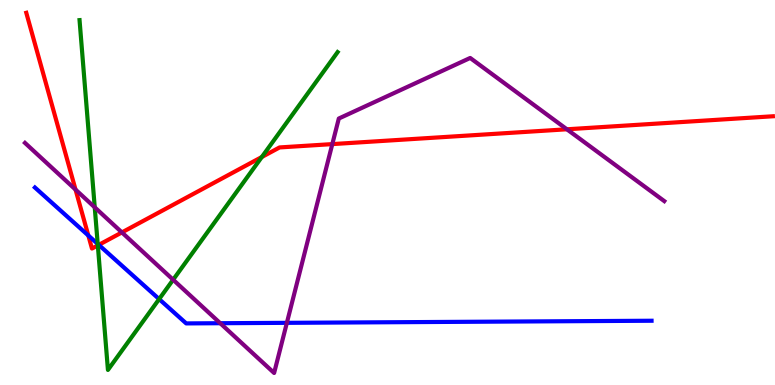[{'lines': ['blue', 'red'], 'intersections': [{'x': 1.14, 'y': 3.88}, {'x': 1.27, 'y': 3.64}]}, {'lines': ['green', 'red'], 'intersections': [{'x': 1.26, 'y': 3.63}, {'x': 3.38, 'y': 5.92}]}, {'lines': ['purple', 'red'], 'intersections': [{'x': 0.975, 'y': 5.08}, {'x': 1.57, 'y': 3.96}, {'x': 4.29, 'y': 6.26}, {'x': 7.31, 'y': 6.64}]}, {'lines': ['blue', 'green'], 'intersections': [{'x': 1.26, 'y': 3.66}, {'x': 2.05, 'y': 2.23}]}, {'lines': ['blue', 'purple'], 'intersections': [{'x': 2.84, 'y': 1.6}, {'x': 3.7, 'y': 1.61}]}, {'lines': ['green', 'purple'], 'intersections': [{'x': 1.22, 'y': 4.61}, {'x': 2.23, 'y': 2.73}]}]